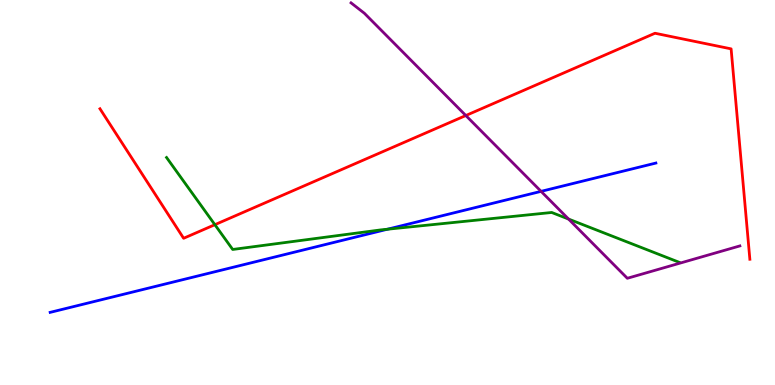[{'lines': ['blue', 'red'], 'intersections': []}, {'lines': ['green', 'red'], 'intersections': [{'x': 2.77, 'y': 4.16}]}, {'lines': ['purple', 'red'], 'intersections': [{'x': 6.01, 'y': 7.0}]}, {'lines': ['blue', 'green'], 'intersections': [{'x': 5.0, 'y': 4.05}]}, {'lines': ['blue', 'purple'], 'intersections': [{'x': 6.98, 'y': 5.03}]}, {'lines': ['green', 'purple'], 'intersections': [{'x': 7.34, 'y': 4.31}]}]